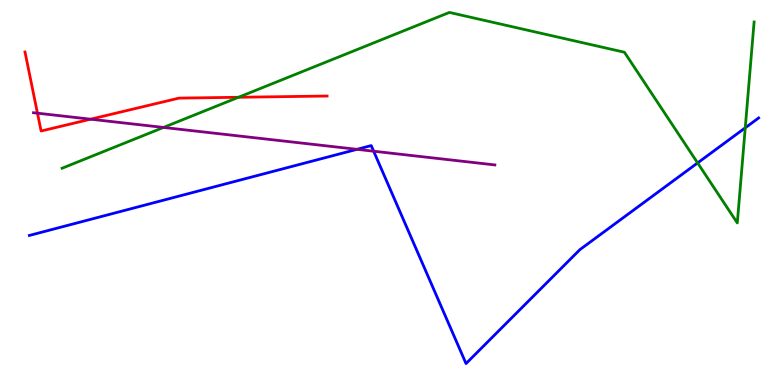[{'lines': ['blue', 'red'], 'intersections': []}, {'lines': ['green', 'red'], 'intersections': [{'x': 3.08, 'y': 7.47}]}, {'lines': ['purple', 'red'], 'intersections': [{'x': 0.483, 'y': 7.06}, {'x': 1.17, 'y': 6.9}]}, {'lines': ['blue', 'green'], 'intersections': [{'x': 9.0, 'y': 5.77}, {'x': 9.62, 'y': 6.68}]}, {'lines': ['blue', 'purple'], 'intersections': [{'x': 4.61, 'y': 6.12}, {'x': 4.82, 'y': 6.07}]}, {'lines': ['green', 'purple'], 'intersections': [{'x': 2.11, 'y': 6.69}]}]